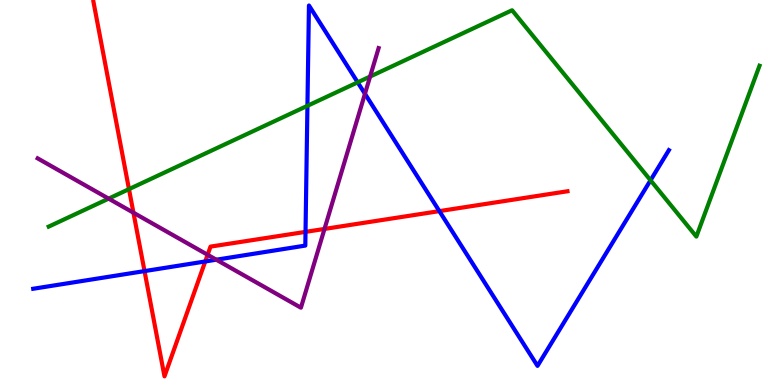[{'lines': ['blue', 'red'], 'intersections': [{'x': 1.86, 'y': 2.96}, {'x': 2.65, 'y': 3.21}, {'x': 3.94, 'y': 3.98}, {'x': 5.67, 'y': 4.52}]}, {'lines': ['green', 'red'], 'intersections': [{'x': 1.66, 'y': 5.09}]}, {'lines': ['purple', 'red'], 'intersections': [{'x': 1.72, 'y': 4.48}, {'x': 2.68, 'y': 3.38}, {'x': 4.19, 'y': 4.05}]}, {'lines': ['blue', 'green'], 'intersections': [{'x': 3.97, 'y': 7.25}, {'x': 4.62, 'y': 7.86}, {'x': 8.39, 'y': 5.32}]}, {'lines': ['blue', 'purple'], 'intersections': [{'x': 2.79, 'y': 3.25}, {'x': 4.71, 'y': 7.56}]}, {'lines': ['green', 'purple'], 'intersections': [{'x': 1.4, 'y': 4.84}, {'x': 4.78, 'y': 8.01}]}]